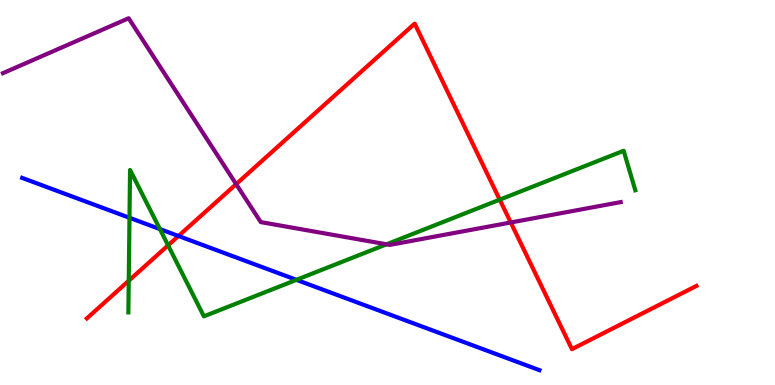[{'lines': ['blue', 'red'], 'intersections': [{'x': 2.3, 'y': 3.87}]}, {'lines': ['green', 'red'], 'intersections': [{'x': 1.66, 'y': 2.71}, {'x': 2.17, 'y': 3.63}, {'x': 6.45, 'y': 4.81}]}, {'lines': ['purple', 'red'], 'intersections': [{'x': 3.05, 'y': 5.22}, {'x': 6.59, 'y': 4.22}]}, {'lines': ['blue', 'green'], 'intersections': [{'x': 1.67, 'y': 4.34}, {'x': 2.06, 'y': 4.05}, {'x': 3.82, 'y': 2.73}]}, {'lines': ['blue', 'purple'], 'intersections': []}, {'lines': ['green', 'purple'], 'intersections': [{'x': 4.99, 'y': 3.65}]}]